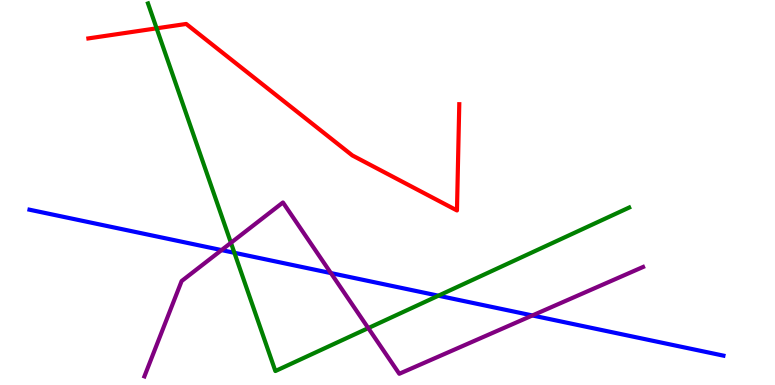[{'lines': ['blue', 'red'], 'intersections': []}, {'lines': ['green', 'red'], 'intersections': [{'x': 2.02, 'y': 9.26}]}, {'lines': ['purple', 'red'], 'intersections': []}, {'lines': ['blue', 'green'], 'intersections': [{'x': 3.02, 'y': 3.43}, {'x': 5.66, 'y': 2.32}]}, {'lines': ['blue', 'purple'], 'intersections': [{'x': 2.86, 'y': 3.5}, {'x': 4.27, 'y': 2.91}, {'x': 6.87, 'y': 1.81}]}, {'lines': ['green', 'purple'], 'intersections': [{'x': 2.98, 'y': 3.69}, {'x': 4.75, 'y': 1.48}]}]